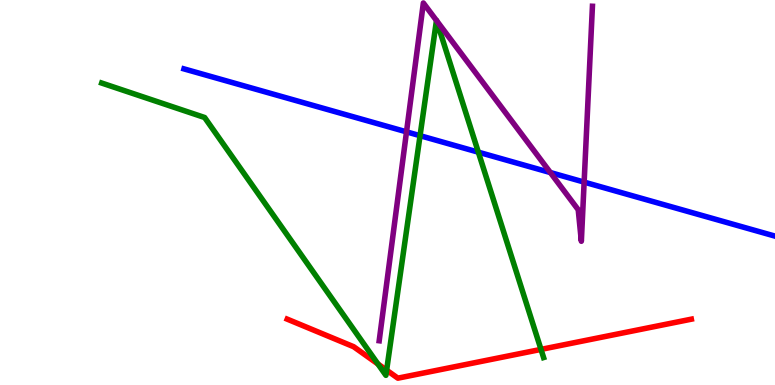[{'lines': ['blue', 'red'], 'intersections': []}, {'lines': ['green', 'red'], 'intersections': [{'x': 4.88, 'y': 0.545}, {'x': 4.99, 'y': 0.385}, {'x': 6.98, 'y': 0.925}]}, {'lines': ['purple', 'red'], 'intersections': []}, {'lines': ['blue', 'green'], 'intersections': [{'x': 5.42, 'y': 6.48}, {'x': 6.17, 'y': 6.05}]}, {'lines': ['blue', 'purple'], 'intersections': [{'x': 5.25, 'y': 6.58}, {'x': 7.1, 'y': 5.52}, {'x': 7.54, 'y': 5.27}]}, {'lines': ['green', 'purple'], 'intersections': [{'x': 5.63, 'y': 9.47}, {'x': 5.63, 'y': 9.47}]}]